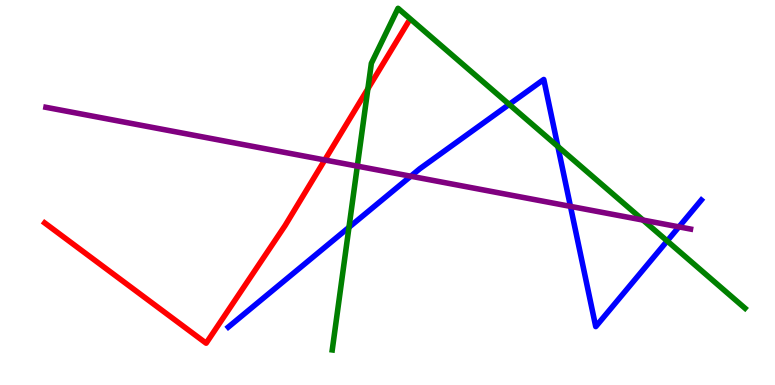[{'lines': ['blue', 'red'], 'intersections': []}, {'lines': ['green', 'red'], 'intersections': [{'x': 4.75, 'y': 7.69}]}, {'lines': ['purple', 'red'], 'intersections': [{'x': 4.19, 'y': 5.84}]}, {'lines': ['blue', 'green'], 'intersections': [{'x': 4.5, 'y': 4.1}, {'x': 6.57, 'y': 7.29}, {'x': 7.2, 'y': 6.2}, {'x': 8.61, 'y': 3.74}]}, {'lines': ['blue', 'purple'], 'intersections': [{'x': 5.3, 'y': 5.42}, {'x': 7.36, 'y': 4.64}, {'x': 8.76, 'y': 4.11}]}, {'lines': ['green', 'purple'], 'intersections': [{'x': 4.61, 'y': 5.69}, {'x': 8.3, 'y': 4.28}]}]